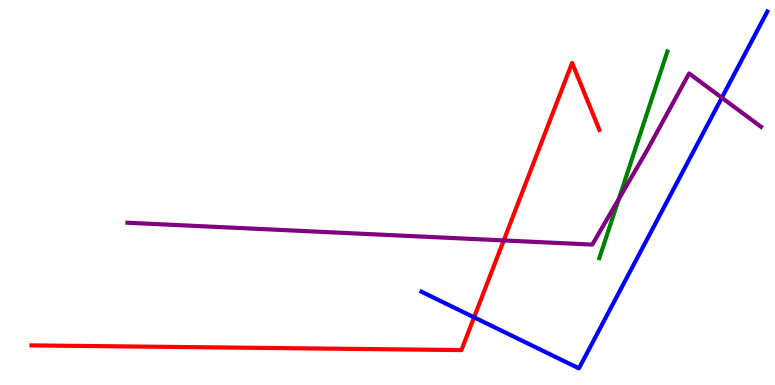[{'lines': ['blue', 'red'], 'intersections': [{'x': 6.12, 'y': 1.76}]}, {'lines': ['green', 'red'], 'intersections': []}, {'lines': ['purple', 'red'], 'intersections': [{'x': 6.5, 'y': 3.76}]}, {'lines': ['blue', 'green'], 'intersections': []}, {'lines': ['blue', 'purple'], 'intersections': [{'x': 9.31, 'y': 7.46}]}, {'lines': ['green', 'purple'], 'intersections': [{'x': 7.98, 'y': 4.83}]}]